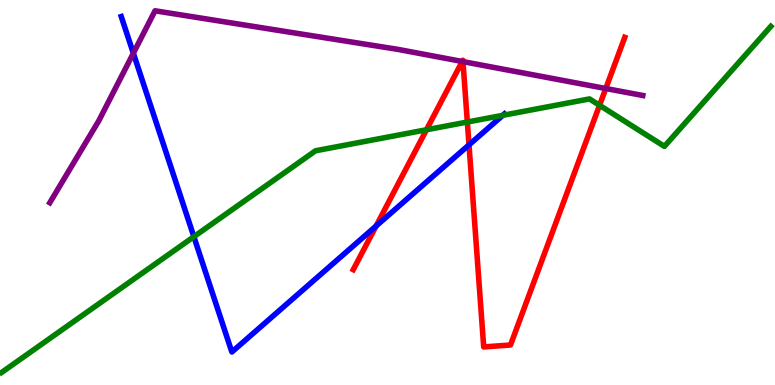[{'lines': ['blue', 'red'], 'intersections': [{'x': 4.85, 'y': 4.13}, {'x': 6.05, 'y': 6.24}]}, {'lines': ['green', 'red'], 'intersections': [{'x': 5.5, 'y': 6.63}, {'x': 6.03, 'y': 6.83}, {'x': 7.74, 'y': 7.27}]}, {'lines': ['purple', 'red'], 'intersections': [{'x': 5.96, 'y': 8.4}, {'x': 5.97, 'y': 8.4}, {'x': 7.82, 'y': 7.7}]}, {'lines': ['blue', 'green'], 'intersections': [{'x': 2.5, 'y': 3.85}, {'x': 6.49, 'y': 7.0}]}, {'lines': ['blue', 'purple'], 'intersections': [{'x': 1.72, 'y': 8.62}]}, {'lines': ['green', 'purple'], 'intersections': []}]